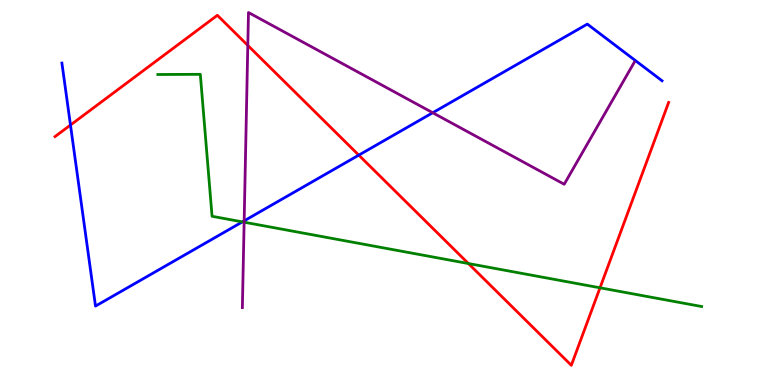[{'lines': ['blue', 'red'], 'intersections': [{'x': 0.909, 'y': 6.75}, {'x': 4.63, 'y': 5.97}]}, {'lines': ['green', 'red'], 'intersections': [{'x': 6.04, 'y': 3.15}, {'x': 7.74, 'y': 2.52}]}, {'lines': ['purple', 'red'], 'intersections': [{'x': 3.2, 'y': 8.82}]}, {'lines': ['blue', 'green'], 'intersections': [{'x': 3.13, 'y': 4.24}]}, {'lines': ['blue', 'purple'], 'intersections': [{'x': 3.15, 'y': 4.26}, {'x': 5.58, 'y': 7.07}]}, {'lines': ['green', 'purple'], 'intersections': [{'x': 3.15, 'y': 4.23}]}]